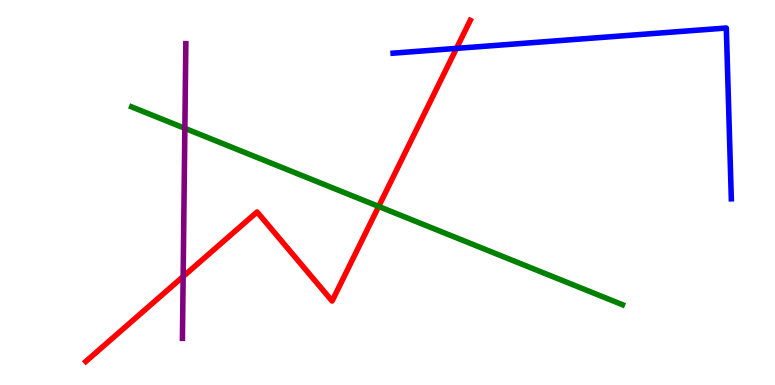[{'lines': ['blue', 'red'], 'intersections': [{'x': 5.89, 'y': 8.74}]}, {'lines': ['green', 'red'], 'intersections': [{'x': 4.89, 'y': 4.64}]}, {'lines': ['purple', 'red'], 'intersections': [{'x': 2.36, 'y': 2.82}]}, {'lines': ['blue', 'green'], 'intersections': []}, {'lines': ['blue', 'purple'], 'intersections': []}, {'lines': ['green', 'purple'], 'intersections': [{'x': 2.39, 'y': 6.67}]}]